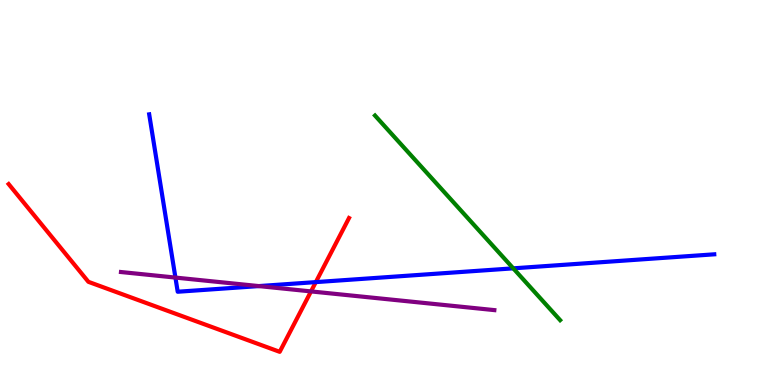[{'lines': ['blue', 'red'], 'intersections': [{'x': 4.08, 'y': 2.67}]}, {'lines': ['green', 'red'], 'intersections': []}, {'lines': ['purple', 'red'], 'intersections': [{'x': 4.01, 'y': 2.43}]}, {'lines': ['blue', 'green'], 'intersections': [{'x': 6.62, 'y': 3.03}]}, {'lines': ['blue', 'purple'], 'intersections': [{'x': 2.26, 'y': 2.79}, {'x': 3.34, 'y': 2.57}]}, {'lines': ['green', 'purple'], 'intersections': []}]